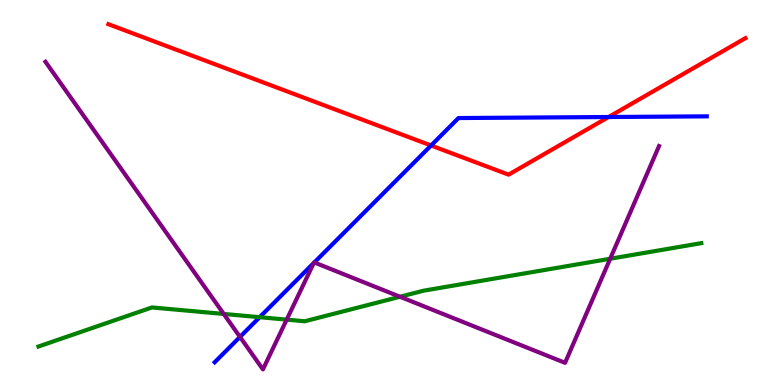[{'lines': ['blue', 'red'], 'intersections': [{'x': 5.56, 'y': 6.22}, {'x': 7.85, 'y': 6.96}]}, {'lines': ['green', 'red'], 'intersections': []}, {'lines': ['purple', 'red'], 'intersections': []}, {'lines': ['blue', 'green'], 'intersections': [{'x': 3.35, 'y': 1.76}]}, {'lines': ['blue', 'purple'], 'intersections': [{'x': 3.1, 'y': 1.25}, {'x': 4.05, 'y': 3.17}, {'x': 4.06, 'y': 3.18}]}, {'lines': ['green', 'purple'], 'intersections': [{'x': 2.89, 'y': 1.85}, {'x': 3.7, 'y': 1.7}, {'x': 5.16, 'y': 2.29}, {'x': 7.87, 'y': 3.28}]}]